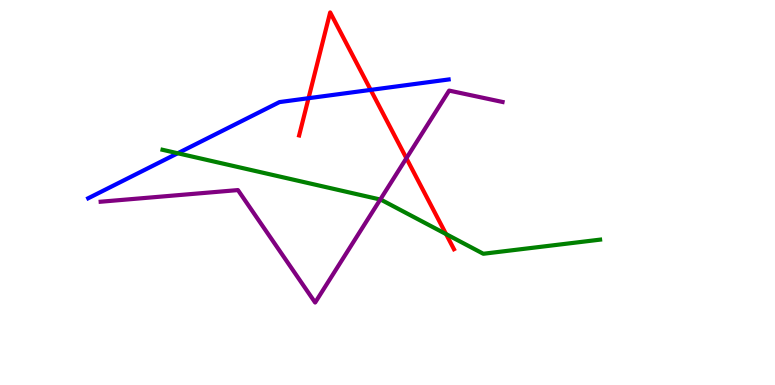[{'lines': ['blue', 'red'], 'intersections': [{'x': 3.98, 'y': 7.45}, {'x': 4.78, 'y': 7.66}]}, {'lines': ['green', 'red'], 'intersections': [{'x': 5.76, 'y': 3.92}]}, {'lines': ['purple', 'red'], 'intersections': [{'x': 5.24, 'y': 5.89}]}, {'lines': ['blue', 'green'], 'intersections': [{'x': 2.29, 'y': 6.02}]}, {'lines': ['blue', 'purple'], 'intersections': []}, {'lines': ['green', 'purple'], 'intersections': [{'x': 4.91, 'y': 4.82}]}]